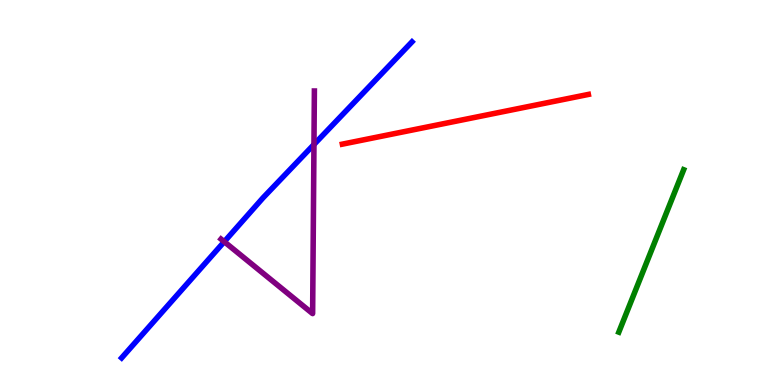[{'lines': ['blue', 'red'], 'intersections': []}, {'lines': ['green', 'red'], 'intersections': []}, {'lines': ['purple', 'red'], 'intersections': []}, {'lines': ['blue', 'green'], 'intersections': []}, {'lines': ['blue', 'purple'], 'intersections': [{'x': 2.89, 'y': 3.72}, {'x': 4.05, 'y': 6.25}]}, {'lines': ['green', 'purple'], 'intersections': []}]